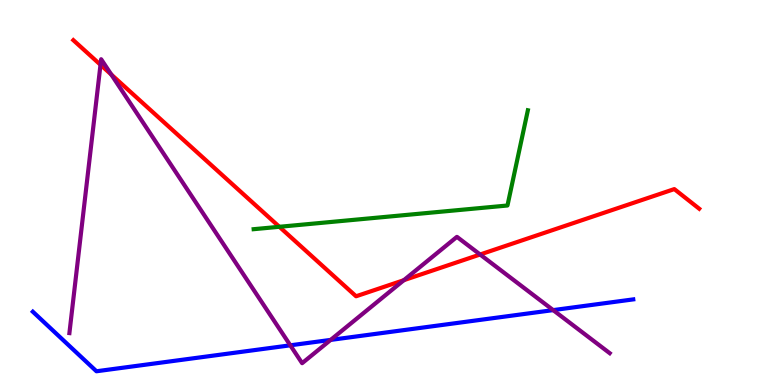[{'lines': ['blue', 'red'], 'intersections': []}, {'lines': ['green', 'red'], 'intersections': [{'x': 3.6, 'y': 4.11}]}, {'lines': ['purple', 'red'], 'intersections': [{'x': 1.3, 'y': 8.32}, {'x': 1.44, 'y': 8.06}, {'x': 5.21, 'y': 2.72}, {'x': 6.19, 'y': 3.39}]}, {'lines': ['blue', 'green'], 'intersections': []}, {'lines': ['blue', 'purple'], 'intersections': [{'x': 3.75, 'y': 1.03}, {'x': 4.27, 'y': 1.17}, {'x': 7.14, 'y': 1.95}]}, {'lines': ['green', 'purple'], 'intersections': []}]